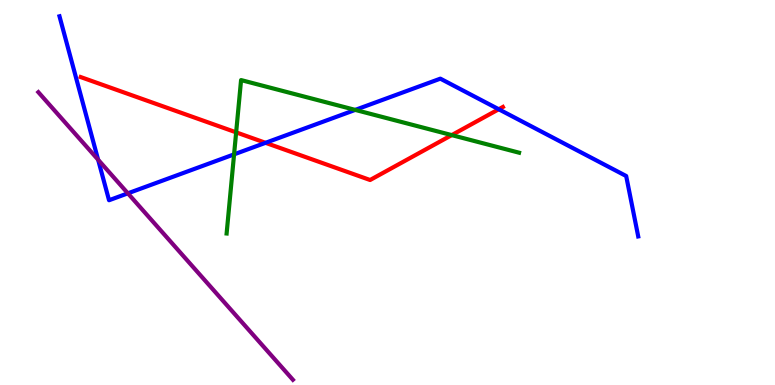[{'lines': ['blue', 'red'], 'intersections': [{'x': 3.43, 'y': 6.29}, {'x': 6.44, 'y': 7.16}]}, {'lines': ['green', 'red'], 'intersections': [{'x': 3.05, 'y': 6.56}, {'x': 5.83, 'y': 6.49}]}, {'lines': ['purple', 'red'], 'intersections': []}, {'lines': ['blue', 'green'], 'intersections': [{'x': 3.02, 'y': 5.99}, {'x': 4.58, 'y': 7.15}]}, {'lines': ['blue', 'purple'], 'intersections': [{'x': 1.27, 'y': 5.85}, {'x': 1.65, 'y': 4.98}]}, {'lines': ['green', 'purple'], 'intersections': []}]